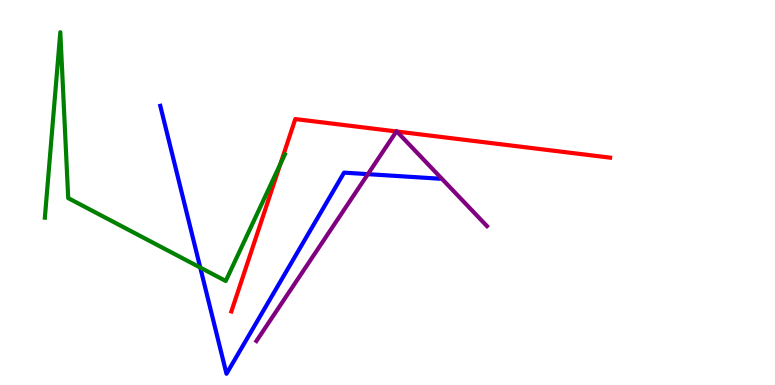[{'lines': ['blue', 'red'], 'intersections': []}, {'lines': ['green', 'red'], 'intersections': [{'x': 3.62, 'y': 5.74}]}, {'lines': ['purple', 'red'], 'intersections': [{'x': 5.11, 'y': 6.59}, {'x': 5.12, 'y': 6.58}]}, {'lines': ['blue', 'green'], 'intersections': [{'x': 2.58, 'y': 3.05}]}, {'lines': ['blue', 'purple'], 'intersections': [{'x': 4.75, 'y': 5.48}]}, {'lines': ['green', 'purple'], 'intersections': []}]